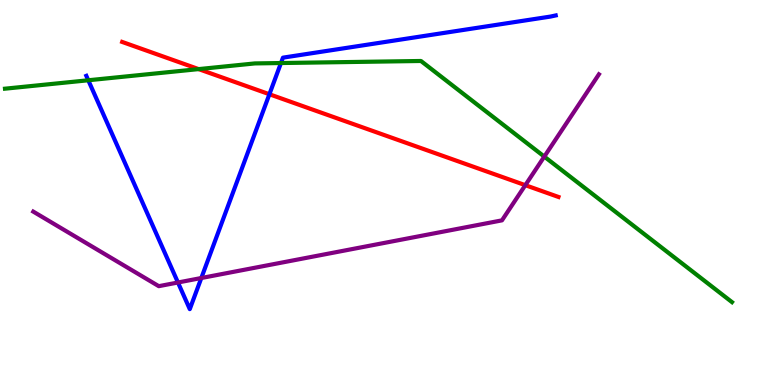[{'lines': ['blue', 'red'], 'intersections': [{'x': 3.48, 'y': 7.55}]}, {'lines': ['green', 'red'], 'intersections': [{'x': 2.56, 'y': 8.21}]}, {'lines': ['purple', 'red'], 'intersections': [{'x': 6.78, 'y': 5.19}]}, {'lines': ['blue', 'green'], 'intersections': [{'x': 1.14, 'y': 7.92}, {'x': 3.63, 'y': 8.36}]}, {'lines': ['blue', 'purple'], 'intersections': [{'x': 2.3, 'y': 2.66}, {'x': 2.6, 'y': 2.78}]}, {'lines': ['green', 'purple'], 'intersections': [{'x': 7.02, 'y': 5.93}]}]